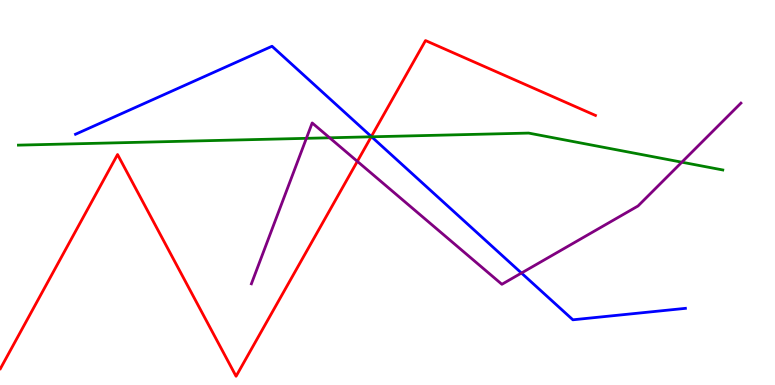[{'lines': ['blue', 'red'], 'intersections': [{'x': 4.79, 'y': 6.45}]}, {'lines': ['green', 'red'], 'intersections': [{'x': 4.79, 'y': 6.45}]}, {'lines': ['purple', 'red'], 'intersections': [{'x': 4.61, 'y': 5.81}]}, {'lines': ['blue', 'green'], 'intersections': [{'x': 4.79, 'y': 6.45}]}, {'lines': ['blue', 'purple'], 'intersections': [{'x': 6.73, 'y': 2.91}]}, {'lines': ['green', 'purple'], 'intersections': [{'x': 3.95, 'y': 6.41}, {'x': 4.25, 'y': 6.42}, {'x': 8.8, 'y': 5.79}]}]